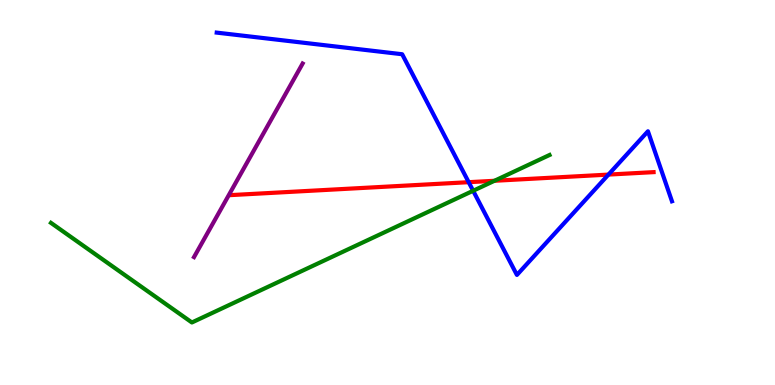[{'lines': ['blue', 'red'], 'intersections': [{'x': 6.05, 'y': 5.27}, {'x': 7.85, 'y': 5.47}]}, {'lines': ['green', 'red'], 'intersections': [{'x': 6.38, 'y': 5.3}]}, {'lines': ['purple', 'red'], 'intersections': []}, {'lines': ['blue', 'green'], 'intersections': [{'x': 6.11, 'y': 5.04}]}, {'lines': ['blue', 'purple'], 'intersections': []}, {'lines': ['green', 'purple'], 'intersections': []}]